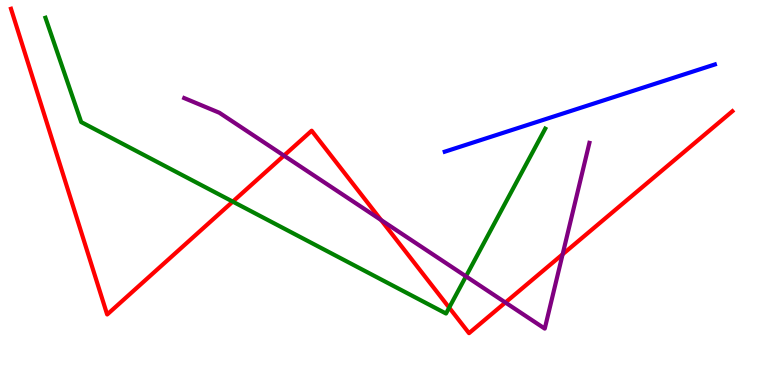[{'lines': ['blue', 'red'], 'intersections': []}, {'lines': ['green', 'red'], 'intersections': [{'x': 3.0, 'y': 4.76}, {'x': 5.8, 'y': 2.01}]}, {'lines': ['purple', 'red'], 'intersections': [{'x': 3.66, 'y': 5.96}, {'x': 4.92, 'y': 4.28}, {'x': 6.52, 'y': 2.14}, {'x': 7.26, 'y': 3.4}]}, {'lines': ['blue', 'green'], 'intersections': []}, {'lines': ['blue', 'purple'], 'intersections': []}, {'lines': ['green', 'purple'], 'intersections': [{'x': 6.01, 'y': 2.82}]}]